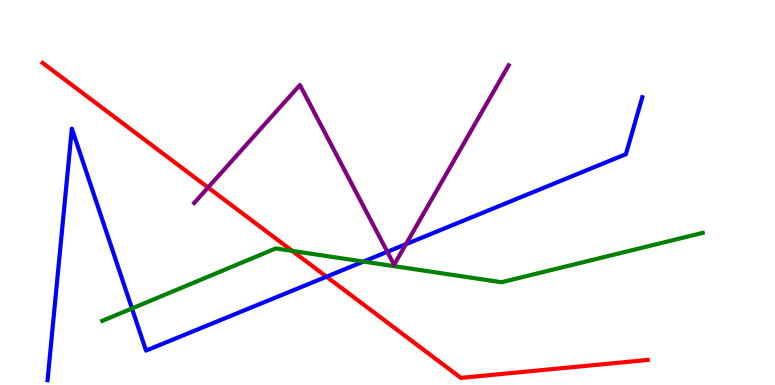[{'lines': ['blue', 'red'], 'intersections': [{'x': 4.21, 'y': 2.81}]}, {'lines': ['green', 'red'], 'intersections': [{'x': 3.77, 'y': 3.48}]}, {'lines': ['purple', 'red'], 'intersections': [{'x': 2.68, 'y': 5.13}]}, {'lines': ['blue', 'green'], 'intersections': [{'x': 1.7, 'y': 1.99}, {'x': 4.69, 'y': 3.21}]}, {'lines': ['blue', 'purple'], 'intersections': [{'x': 5.0, 'y': 3.46}, {'x': 5.24, 'y': 3.66}]}, {'lines': ['green', 'purple'], 'intersections': []}]